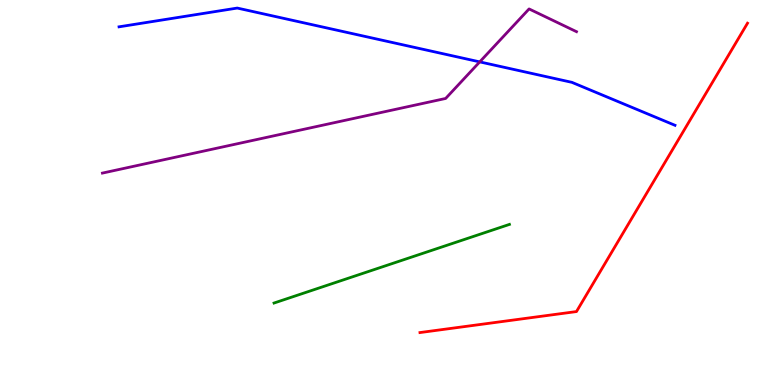[{'lines': ['blue', 'red'], 'intersections': []}, {'lines': ['green', 'red'], 'intersections': []}, {'lines': ['purple', 'red'], 'intersections': []}, {'lines': ['blue', 'green'], 'intersections': []}, {'lines': ['blue', 'purple'], 'intersections': [{'x': 6.19, 'y': 8.39}]}, {'lines': ['green', 'purple'], 'intersections': []}]